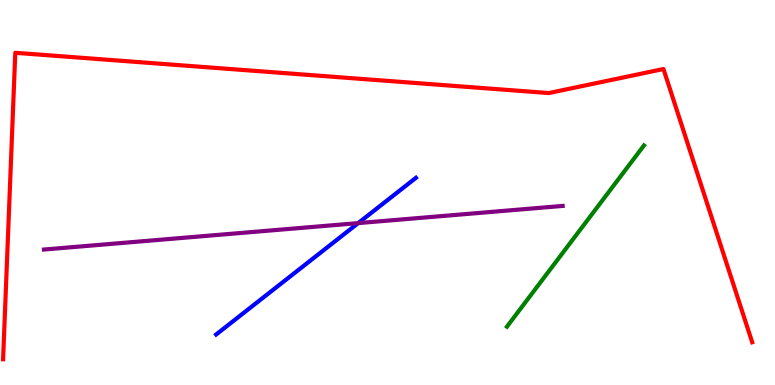[{'lines': ['blue', 'red'], 'intersections': []}, {'lines': ['green', 'red'], 'intersections': []}, {'lines': ['purple', 'red'], 'intersections': []}, {'lines': ['blue', 'green'], 'intersections': []}, {'lines': ['blue', 'purple'], 'intersections': [{'x': 4.62, 'y': 4.2}]}, {'lines': ['green', 'purple'], 'intersections': []}]